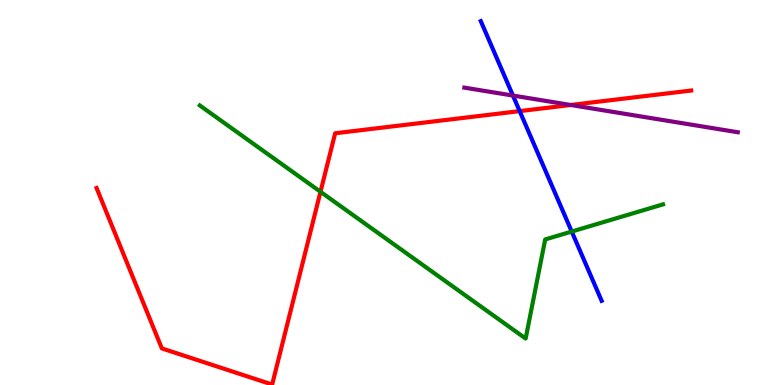[{'lines': ['blue', 'red'], 'intersections': [{'x': 6.71, 'y': 7.11}]}, {'lines': ['green', 'red'], 'intersections': [{'x': 4.14, 'y': 5.02}]}, {'lines': ['purple', 'red'], 'intersections': [{'x': 7.36, 'y': 7.27}]}, {'lines': ['blue', 'green'], 'intersections': [{'x': 7.38, 'y': 3.99}]}, {'lines': ['blue', 'purple'], 'intersections': [{'x': 6.62, 'y': 7.52}]}, {'lines': ['green', 'purple'], 'intersections': []}]